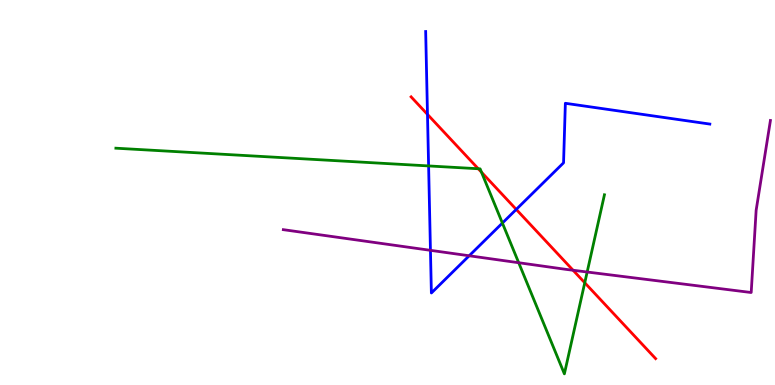[{'lines': ['blue', 'red'], 'intersections': [{'x': 5.52, 'y': 7.03}, {'x': 6.66, 'y': 4.56}]}, {'lines': ['green', 'red'], 'intersections': [{'x': 6.17, 'y': 5.62}, {'x': 6.21, 'y': 5.53}, {'x': 7.55, 'y': 2.66}]}, {'lines': ['purple', 'red'], 'intersections': [{'x': 7.39, 'y': 2.98}]}, {'lines': ['blue', 'green'], 'intersections': [{'x': 5.53, 'y': 5.69}, {'x': 6.48, 'y': 4.21}]}, {'lines': ['blue', 'purple'], 'intersections': [{'x': 5.55, 'y': 3.5}, {'x': 6.05, 'y': 3.36}]}, {'lines': ['green', 'purple'], 'intersections': [{'x': 6.69, 'y': 3.18}, {'x': 7.58, 'y': 2.93}]}]